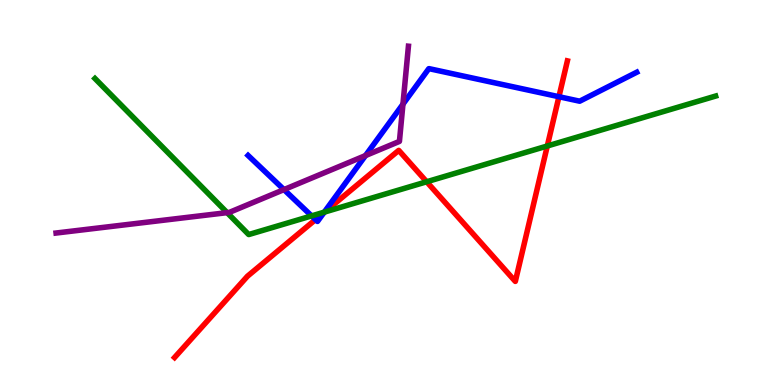[{'lines': ['blue', 'red'], 'intersections': [{'x': 4.07, 'y': 4.3}, {'x': 4.18, 'y': 4.48}, {'x': 7.21, 'y': 7.49}]}, {'lines': ['green', 'red'], 'intersections': [{'x': 4.19, 'y': 4.49}, {'x': 5.51, 'y': 5.28}, {'x': 7.06, 'y': 6.21}]}, {'lines': ['purple', 'red'], 'intersections': []}, {'lines': ['blue', 'green'], 'intersections': [{'x': 4.02, 'y': 4.39}, {'x': 4.18, 'y': 4.49}]}, {'lines': ['blue', 'purple'], 'intersections': [{'x': 3.66, 'y': 5.08}, {'x': 4.72, 'y': 5.96}, {'x': 5.2, 'y': 7.29}]}, {'lines': ['green', 'purple'], 'intersections': [{'x': 2.93, 'y': 4.48}]}]